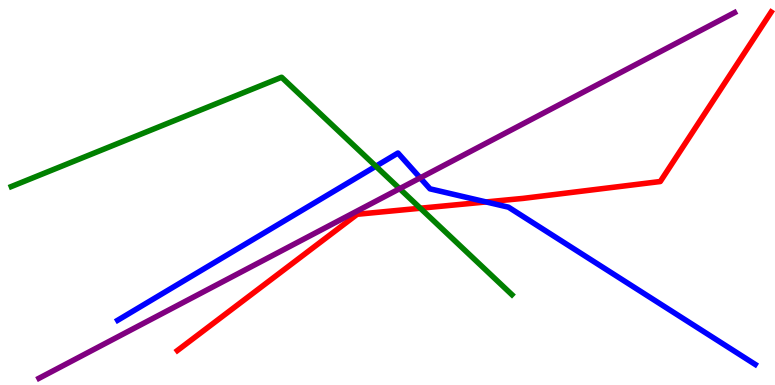[{'lines': ['blue', 'red'], 'intersections': [{'x': 6.27, 'y': 4.75}]}, {'lines': ['green', 'red'], 'intersections': [{'x': 5.42, 'y': 4.59}]}, {'lines': ['purple', 'red'], 'intersections': []}, {'lines': ['blue', 'green'], 'intersections': [{'x': 4.85, 'y': 5.68}]}, {'lines': ['blue', 'purple'], 'intersections': [{'x': 5.42, 'y': 5.38}]}, {'lines': ['green', 'purple'], 'intersections': [{'x': 5.16, 'y': 5.1}]}]